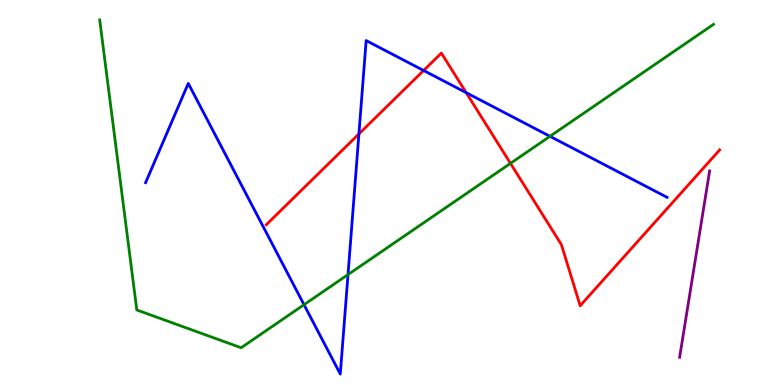[{'lines': ['blue', 'red'], 'intersections': [{'x': 4.63, 'y': 6.52}, {'x': 5.47, 'y': 8.17}, {'x': 6.01, 'y': 7.59}]}, {'lines': ['green', 'red'], 'intersections': [{'x': 6.59, 'y': 5.76}]}, {'lines': ['purple', 'red'], 'intersections': []}, {'lines': ['blue', 'green'], 'intersections': [{'x': 3.92, 'y': 2.09}, {'x': 4.49, 'y': 2.87}, {'x': 7.1, 'y': 6.46}]}, {'lines': ['blue', 'purple'], 'intersections': []}, {'lines': ['green', 'purple'], 'intersections': []}]